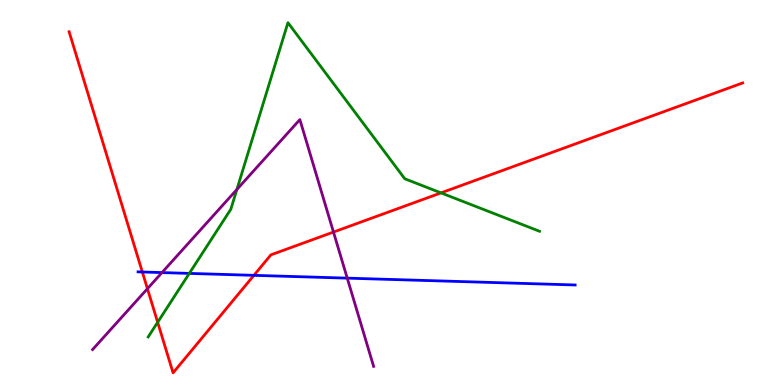[{'lines': ['blue', 'red'], 'intersections': [{'x': 1.84, 'y': 2.94}, {'x': 3.28, 'y': 2.85}]}, {'lines': ['green', 'red'], 'intersections': [{'x': 2.03, 'y': 1.63}, {'x': 5.69, 'y': 4.99}]}, {'lines': ['purple', 'red'], 'intersections': [{'x': 1.9, 'y': 2.5}, {'x': 4.3, 'y': 3.97}]}, {'lines': ['blue', 'green'], 'intersections': [{'x': 2.44, 'y': 2.9}]}, {'lines': ['blue', 'purple'], 'intersections': [{'x': 2.09, 'y': 2.92}, {'x': 4.48, 'y': 2.78}]}, {'lines': ['green', 'purple'], 'intersections': [{'x': 3.06, 'y': 5.08}]}]